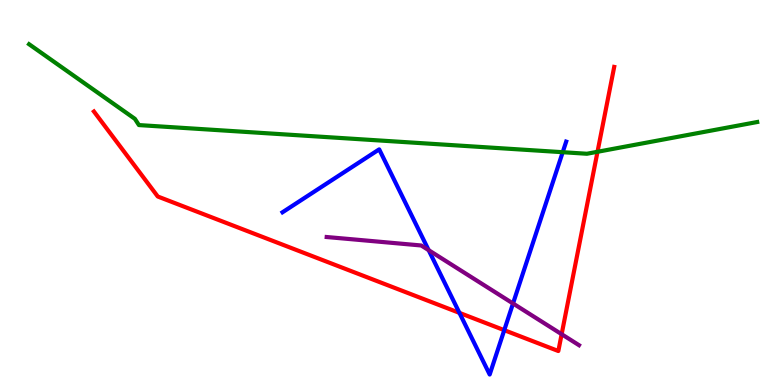[{'lines': ['blue', 'red'], 'intersections': [{'x': 5.93, 'y': 1.87}, {'x': 6.51, 'y': 1.42}]}, {'lines': ['green', 'red'], 'intersections': [{'x': 7.71, 'y': 6.06}]}, {'lines': ['purple', 'red'], 'intersections': [{'x': 7.25, 'y': 1.32}]}, {'lines': ['blue', 'green'], 'intersections': [{'x': 7.26, 'y': 6.05}]}, {'lines': ['blue', 'purple'], 'intersections': [{'x': 5.53, 'y': 3.5}, {'x': 6.62, 'y': 2.12}]}, {'lines': ['green', 'purple'], 'intersections': []}]